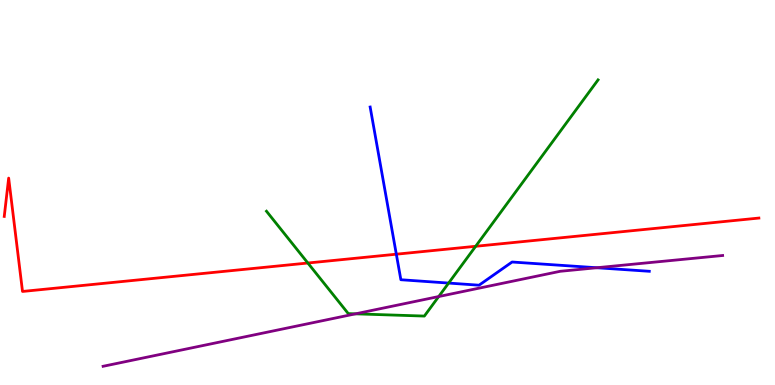[{'lines': ['blue', 'red'], 'intersections': [{'x': 5.11, 'y': 3.4}]}, {'lines': ['green', 'red'], 'intersections': [{'x': 3.97, 'y': 3.17}, {'x': 6.14, 'y': 3.6}]}, {'lines': ['purple', 'red'], 'intersections': []}, {'lines': ['blue', 'green'], 'intersections': [{'x': 5.79, 'y': 2.65}]}, {'lines': ['blue', 'purple'], 'intersections': [{'x': 7.7, 'y': 3.05}]}, {'lines': ['green', 'purple'], 'intersections': [{'x': 4.59, 'y': 1.85}, {'x': 5.66, 'y': 2.3}]}]